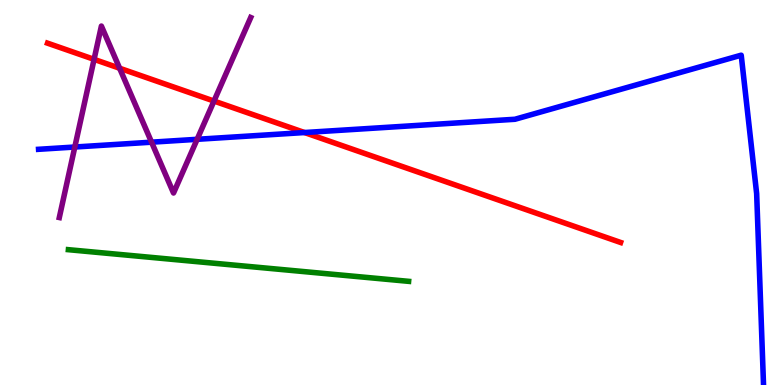[{'lines': ['blue', 'red'], 'intersections': [{'x': 3.93, 'y': 6.56}]}, {'lines': ['green', 'red'], 'intersections': []}, {'lines': ['purple', 'red'], 'intersections': [{'x': 1.21, 'y': 8.46}, {'x': 1.54, 'y': 8.23}, {'x': 2.76, 'y': 7.38}]}, {'lines': ['blue', 'green'], 'intersections': []}, {'lines': ['blue', 'purple'], 'intersections': [{'x': 0.965, 'y': 6.18}, {'x': 1.96, 'y': 6.31}, {'x': 2.54, 'y': 6.38}]}, {'lines': ['green', 'purple'], 'intersections': []}]